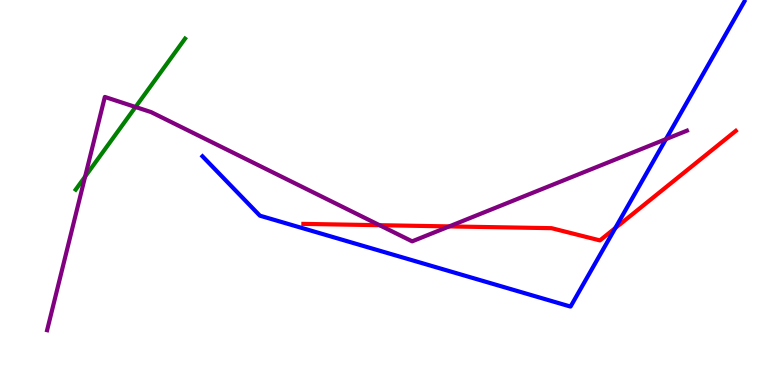[{'lines': ['blue', 'red'], 'intersections': [{'x': 7.94, 'y': 4.08}]}, {'lines': ['green', 'red'], 'intersections': []}, {'lines': ['purple', 'red'], 'intersections': [{'x': 4.9, 'y': 4.15}, {'x': 5.8, 'y': 4.12}]}, {'lines': ['blue', 'green'], 'intersections': []}, {'lines': ['blue', 'purple'], 'intersections': [{'x': 8.59, 'y': 6.39}]}, {'lines': ['green', 'purple'], 'intersections': [{'x': 1.1, 'y': 5.41}, {'x': 1.75, 'y': 7.22}]}]